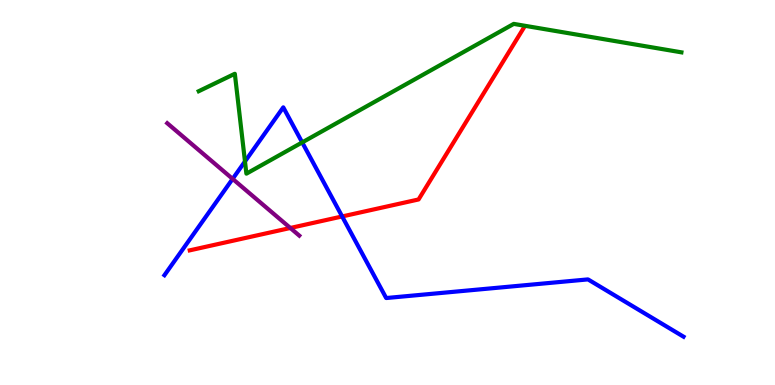[{'lines': ['blue', 'red'], 'intersections': [{'x': 4.41, 'y': 4.38}]}, {'lines': ['green', 'red'], 'intersections': []}, {'lines': ['purple', 'red'], 'intersections': [{'x': 3.75, 'y': 4.08}]}, {'lines': ['blue', 'green'], 'intersections': [{'x': 3.16, 'y': 5.81}, {'x': 3.9, 'y': 6.3}]}, {'lines': ['blue', 'purple'], 'intersections': [{'x': 3.0, 'y': 5.35}]}, {'lines': ['green', 'purple'], 'intersections': []}]